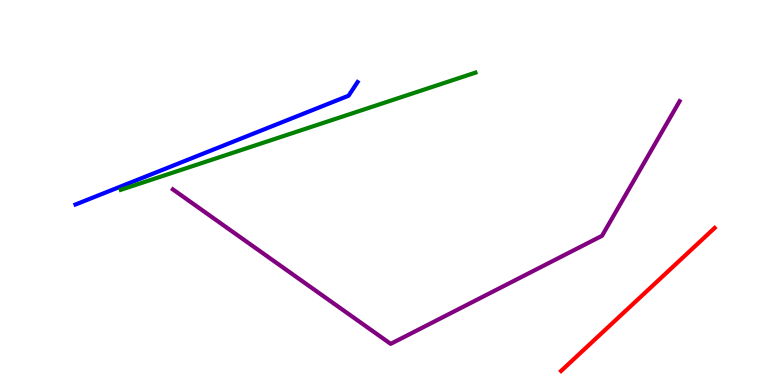[{'lines': ['blue', 'red'], 'intersections': []}, {'lines': ['green', 'red'], 'intersections': []}, {'lines': ['purple', 'red'], 'intersections': []}, {'lines': ['blue', 'green'], 'intersections': []}, {'lines': ['blue', 'purple'], 'intersections': []}, {'lines': ['green', 'purple'], 'intersections': []}]